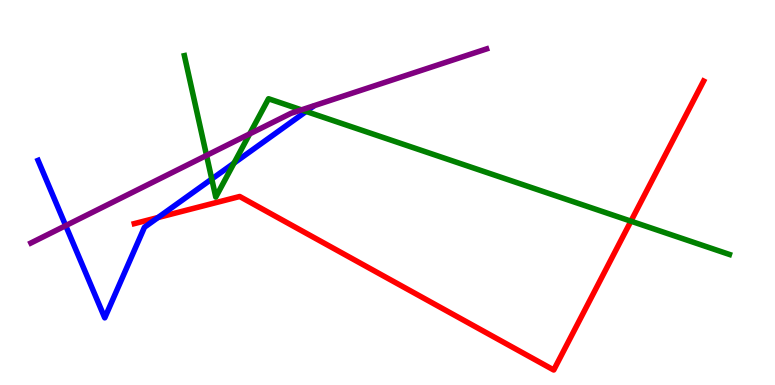[{'lines': ['blue', 'red'], 'intersections': [{'x': 2.04, 'y': 4.35}]}, {'lines': ['green', 'red'], 'intersections': [{'x': 8.14, 'y': 4.26}]}, {'lines': ['purple', 'red'], 'intersections': []}, {'lines': ['blue', 'green'], 'intersections': [{'x': 2.73, 'y': 5.35}, {'x': 3.02, 'y': 5.76}, {'x': 3.95, 'y': 7.11}]}, {'lines': ['blue', 'purple'], 'intersections': [{'x': 0.848, 'y': 4.14}]}, {'lines': ['green', 'purple'], 'intersections': [{'x': 2.66, 'y': 5.96}, {'x': 3.22, 'y': 6.52}, {'x': 3.89, 'y': 7.15}]}]